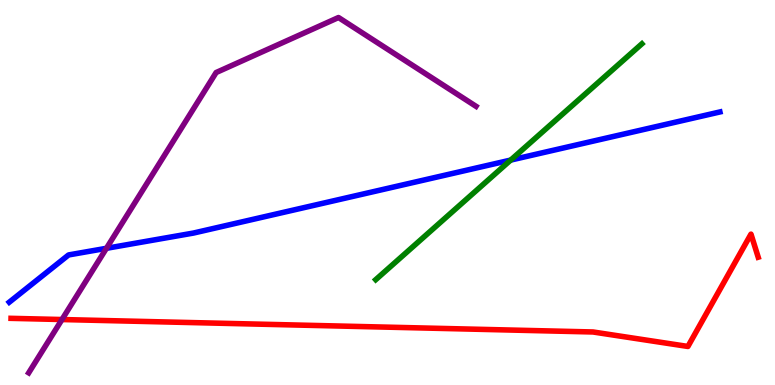[{'lines': ['blue', 'red'], 'intersections': []}, {'lines': ['green', 'red'], 'intersections': []}, {'lines': ['purple', 'red'], 'intersections': [{'x': 0.8, 'y': 1.7}]}, {'lines': ['blue', 'green'], 'intersections': [{'x': 6.59, 'y': 5.84}]}, {'lines': ['blue', 'purple'], 'intersections': [{'x': 1.37, 'y': 3.55}]}, {'lines': ['green', 'purple'], 'intersections': []}]